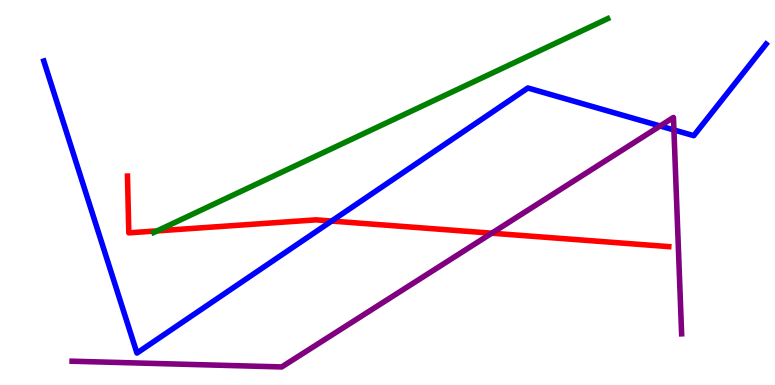[{'lines': ['blue', 'red'], 'intersections': [{'x': 4.28, 'y': 4.26}]}, {'lines': ['green', 'red'], 'intersections': [{'x': 2.03, 'y': 4.0}]}, {'lines': ['purple', 'red'], 'intersections': [{'x': 6.35, 'y': 3.94}]}, {'lines': ['blue', 'green'], 'intersections': []}, {'lines': ['blue', 'purple'], 'intersections': [{'x': 8.52, 'y': 6.73}, {'x': 8.7, 'y': 6.62}]}, {'lines': ['green', 'purple'], 'intersections': []}]